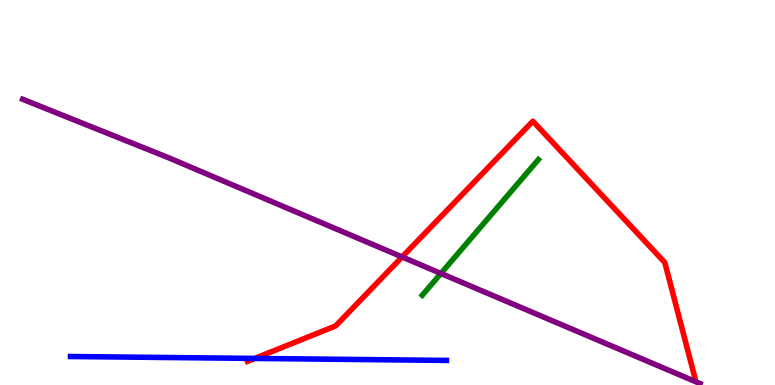[{'lines': ['blue', 'red'], 'intersections': [{'x': 3.29, 'y': 0.69}]}, {'lines': ['green', 'red'], 'intersections': []}, {'lines': ['purple', 'red'], 'intersections': [{'x': 5.19, 'y': 3.33}]}, {'lines': ['blue', 'green'], 'intersections': []}, {'lines': ['blue', 'purple'], 'intersections': []}, {'lines': ['green', 'purple'], 'intersections': [{'x': 5.69, 'y': 2.9}]}]